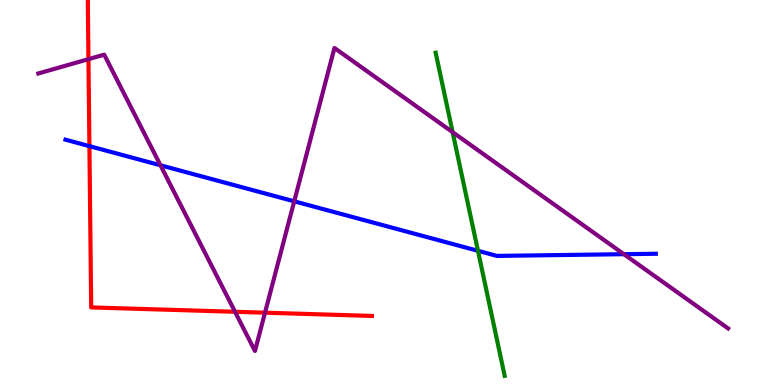[{'lines': ['blue', 'red'], 'intersections': [{'x': 1.15, 'y': 6.2}]}, {'lines': ['green', 'red'], 'intersections': []}, {'lines': ['purple', 'red'], 'intersections': [{'x': 1.14, 'y': 8.46}, {'x': 3.03, 'y': 1.9}, {'x': 3.42, 'y': 1.88}]}, {'lines': ['blue', 'green'], 'intersections': [{'x': 6.17, 'y': 3.49}]}, {'lines': ['blue', 'purple'], 'intersections': [{'x': 2.07, 'y': 5.71}, {'x': 3.8, 'y': 4.77}, {'x': 8.05, 'y': 3.4}]}, {'lines': ['green', 'purple'], 'intersections': [{'x': 5.84, 'y': 6.57}]}]